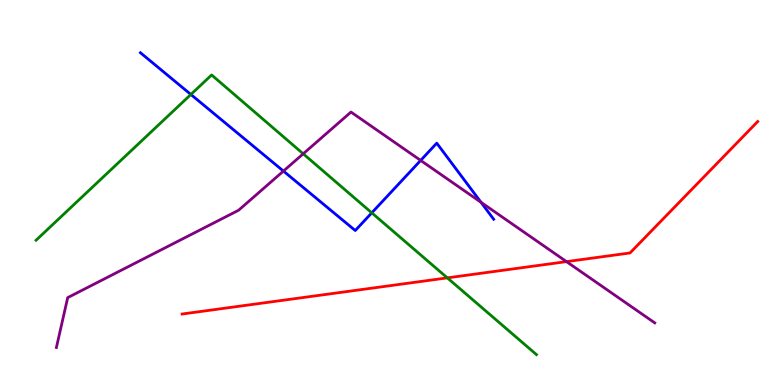[{'lines': ['blue', 'red'], 'intersections': []}, {'lines': ['green', 'red'], 'intersections': [{'x': 5.77, 'y': 2.78}]}, {'lines': ['purple', 'red'], 'intersections': [{'x': 7.31, 'y': 3.2}]}, {'lines': ['blue', 'green'], 'intersections': [{'x': 2.46, 'y': 7.55}, {'x': 4.8, 'y': 4.47}]}, {'lines': ['blue', 'purple'], 'intersections': [{'x': 3.66, 'y': 5.56}, {'x': 5.43, 'y': 5.83}, {'x': 6.21, 'y': 4.75}]}, {'lines': ['green', 'purple'], 'intersections': [{'x': 3.91, 'y': 6.01}]}]